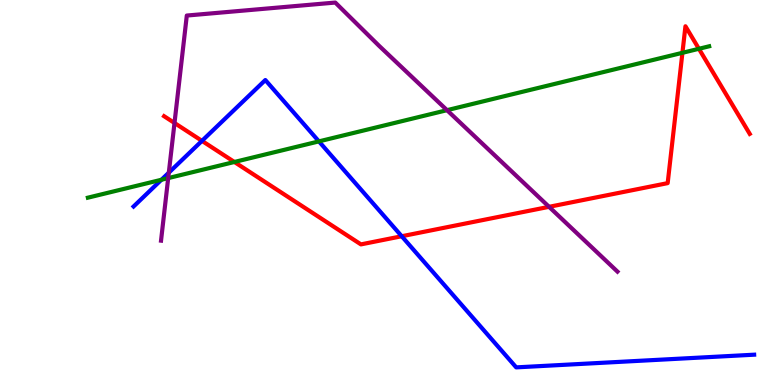[{'lines': ['blue', 'red'], 'intersections': [{'x': 2.61, 'y': 6.34}, {'x': 5.18, 'y': 3.86}]}, {'lines': ['green', 'red'], 'intersections': [{'x': 3.02, 'y': 5.79}, {'x': 8.81, 'y': 8.63}, {'x': 9.02, 'y': 8.73}]}, {'lines': ['purple', 'red'], 'intersections': [{'x': 2.25, 'y': 6.81}, {'x': 7.08, 'y': 4.63}]}, {'lines': ['blue', 'green'], 'intersections': [{'x': 2.08, 'y': 5.33}, {'x': 4.11, 'y': 6.33}]}, {'lines': ['blue', 'purple'], 'intersections': [{'x': 2.18, 'y': 5.51}]}, {'lines': ['green', 'purple'], 'intersections': [{'x': 2.17, 'y': 5.37}, {'x': 5.77, 'y': 7.14}]}]